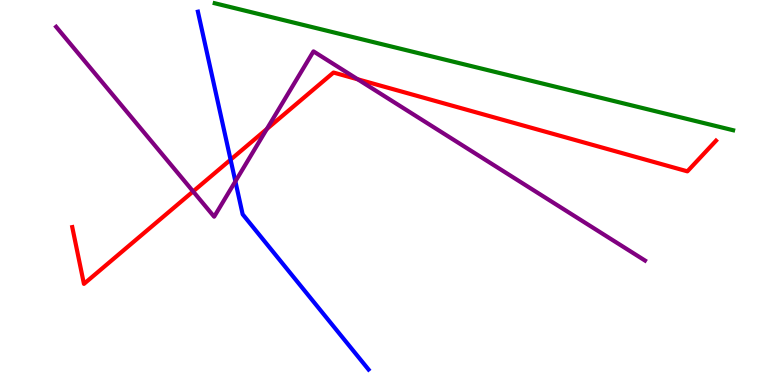[{'lines': ['blue', 'red'], 'intersections': [{'x': 2.98, 'y': 5.85}]}, {'lines': ['green', 'red'], 'intersections': []}, {'lines': ['purple', 'red'], 'intersections': [{'x': 2.49, 'y': 5.03}, {'x': 3.44, 'y': 6.65}, {'x': 4.62, 'y': 7.94}]}, {'lines': ['blue', 'green'], 'intersections': []}, {'lines': ['blue', 'purple'], 'intersections': [{'x': 3.04, 'y': 5.29}]}, {'lines': ['green', 'purple'], 'intersections': []}]